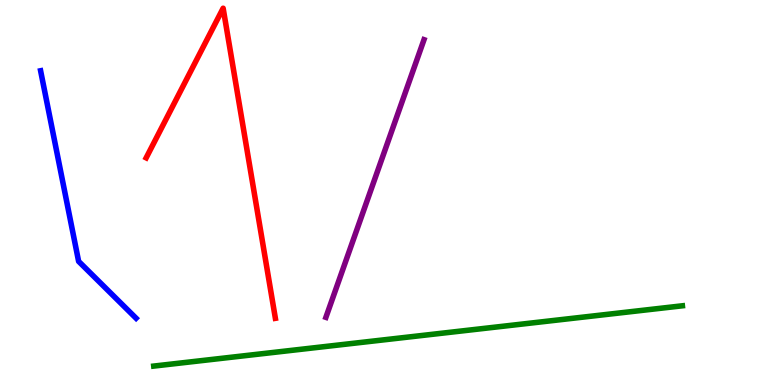[{'lines': ['blue', 'red'], 'intersections': []}, {'lines': ['green', 'red'], 'intersections': []}, {'lines': ['purple', 'red'], 'intersections': []}, {'lines': ['blue', 'green'], 'intersections': []}, {'lines': ['blue', 'purple'], 'intersections': []}, {'lines': ['green', 'purple'], 'intersections': []}]